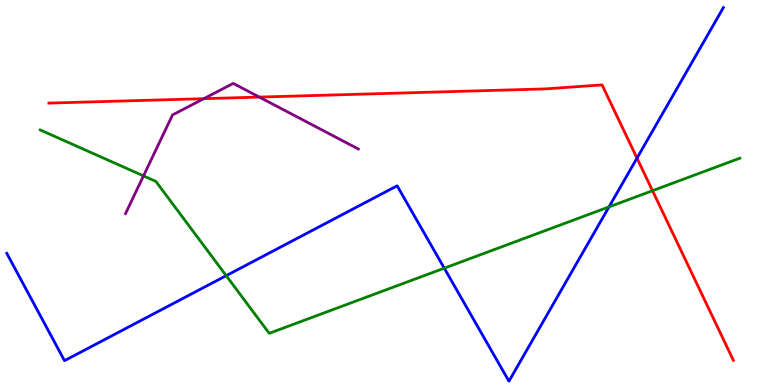[{'lines': ['blue', 'red'], 'intersections': [{'x': 8.22, 'y': 5.89}]}, {'lines': ['green', 'red'], 'intersections': [{'x': 8.42, 'y': 5.05}]}, {'lines': ['purple', 'red'], 'intersections': [{'x': 2.63, 'y': 7.44}, {'x': 3.35, 'y': 7.48}]}, {'lines': ['blue', 'green'], 'intersections': [{'x': 2.92, 'y': 2.84}, {'x': 5.73, 'y': 3.03}, {'x': 7.86, 'y': 4.63}]}, {'lines': ['blue', 'purple'], 'intersections': []}, {'lines': ['green', 'purple'], 'intersections': [{'x': 1.85, 'y': 5.43}]}]